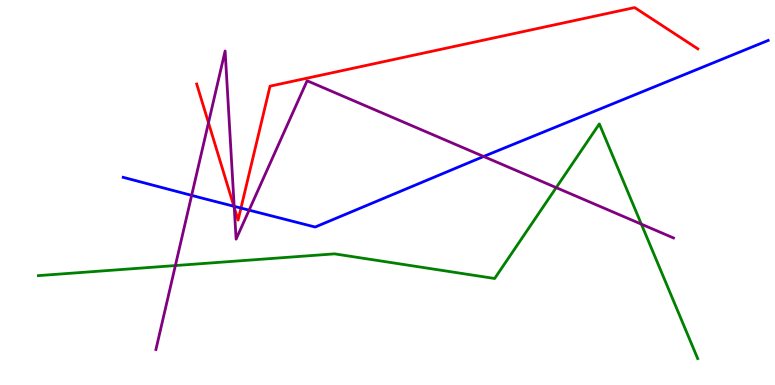[{'lines': ['blue', 'red'], 'intersections': [{'x': 3.02, 'y': 4.64}, {'x': 3.11, 'y': 4.6}]}, {'lines': ['green', 'red'], 'intersections': []}, {'lines': ['purple', 'red'], 'intersections': [{'x': 2.69, 'y': 6.81}, {'x': 3.02, 'y': 4.61}]}, {'lines': ['blue', 'green'], 'intersections': []}, {'lines': ['blue', 'purple'], 'intersections': [{'x': 2.47, 'y': 4.93}, {'x': 3.02, 'y': 4.64}, {'x': 3.21, 'y': 4.54}, {'x': 6.24, 'y': 5.94}]}, {'lines': ['green', 'purple'], 'intersections': [{'x': 2.26, 'y': 3.1}, {'x': 7.18, 'y': 5.13}, {'x': 8.28, 'y': 4.18}]}]